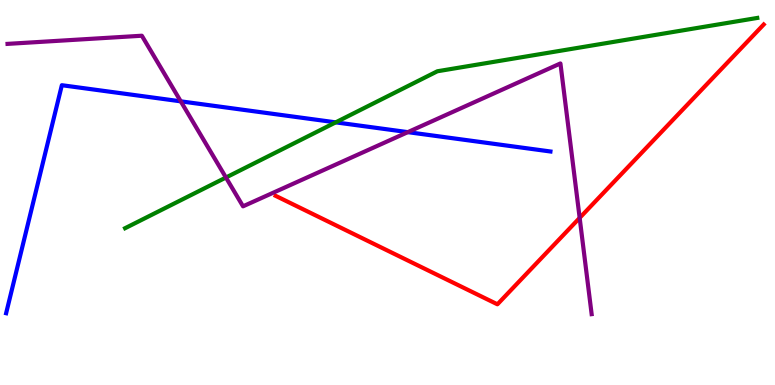[{'lines': ['blue', 'red'], 'intersections': []}, {'lines': ['green', 'red'], 'intersections': []}, {'lines': ['purple', 'red'], 'intersections': [{'x': 7.48, 'y': 4.34}]}, {'lines': ['blue', 'green'], 'intersections': [{'x': 4.33, 'y': 6.82}]}, {'lines': ['blue', 'purple'], 'intersections': [{'x': 2.33, 'y': 7.37}, {'x': 5.26, 'y': 6.57}]}, {'lines': ['green', 'purple'], 'intersections': [{'x': 2.92, 'y': 5.39}]}]